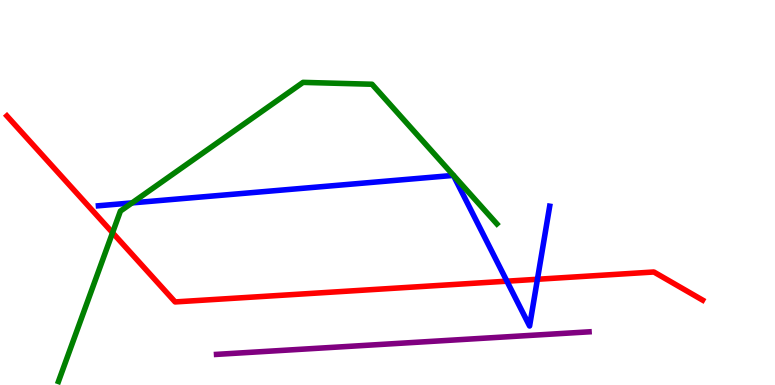[{'lines': ['blue', 'red'], 'intersections': [{'x': 6.54, 'y': 2.7}, {'x': 6.93, 'y': 2.75}]}, {'lines': ['green', 'red'], 'intersections': [{'x': 1.45, 'y': 3.96}]}, {'lines': ['purple', 'red'], 'intersections': []}, {'lines': ['blue', 'green'], 'intersections': [{'x': 1.7, 'y': 4.73}]}, {'lines': ['blue', 'purple'], 'intersections': []}, {'lines': ['green', 'purple'], 'intersections': []}]